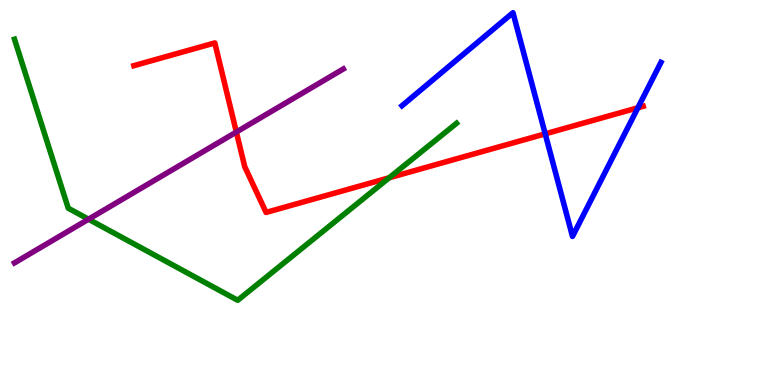[{'lines': ['blue', 'red'], 'intersections': [{'x': 7.03, 'y': 6.52}, {'x': 8.23, 'y': 7.2}]}, {'lines': ['green', 'red'], 'intersections': [{'x': 5.02, 'y': 5.38}]}, {'lines': ['purple', 'red'], 'intersections': [{'x': 3.05, 'y': 6.57}]}, {'lines': ['blue', 'green'], 'intersections': []}, {'lines': ['blue', 'purple'], 'intersections': []}, {'lines': ['green', 'purple'], 'intersections': [{'x': 1.14, 'y': 4.31}]}]